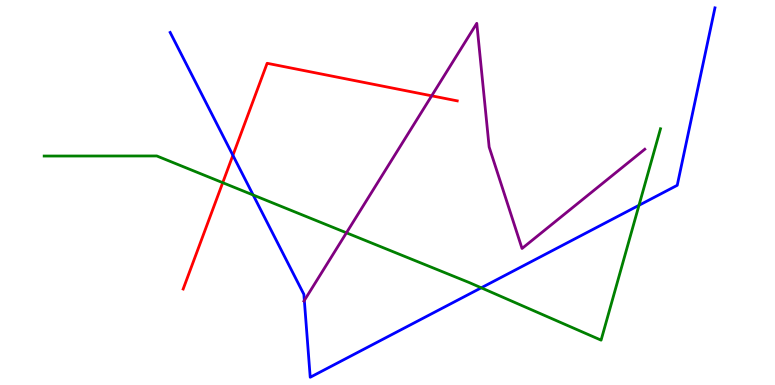[{'lines': ['blue', 'red'], 'intersections': [{'x': 3.01, 'y': 5.97}]}, {'lines': ['green', 'red'], 'intersections': [{'x': 2.87, 'y': 5.26}]}, {'lines': ['purple', 'red'], 'intersections': [{'x': 5.57, 'y': 7.51}]}, {'lines': ['blue', 'green'], 'intersections': [{'x': 3.27, 'y': 4.93}, {'x': 6.21, 'y': 2.52}, {'x': 8.24, 'y': 4.67}]}, {'lines': ['blue', 'purple'], 'intersections': [{'x': 3.93, 'y': 2.2}]}, {'lines': ['green', 'purple'], 'intersections': [{'x': 4.47, 'y': 3.95}]}]